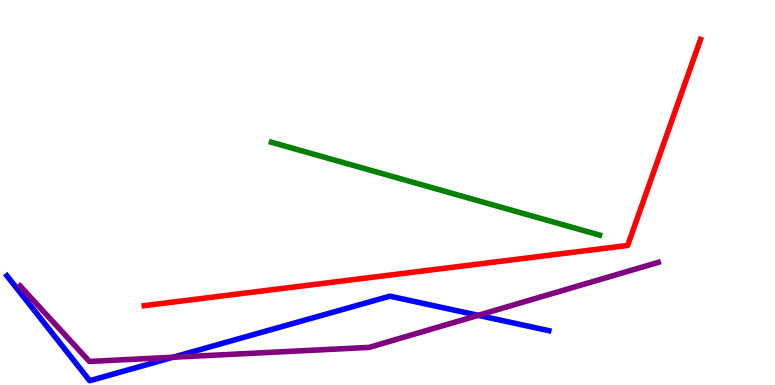[{'lines': ['blue', 'red'], 'intersections': []}, {'lines': ['green', 'red'], 'intersections': []}, {'lines': ['purple', 'red'], 'intersections': []}, {'lines': ['blue', 'green'], 'intersections': []}, {'lines': ['blue', 'purple'], 'intersections': [{'x': 2.23, 'y': 0.721}, {'x': 6.17, 'y': 1.81}]}, {'lines': ['green', 'purple'], 'intersections': []}]